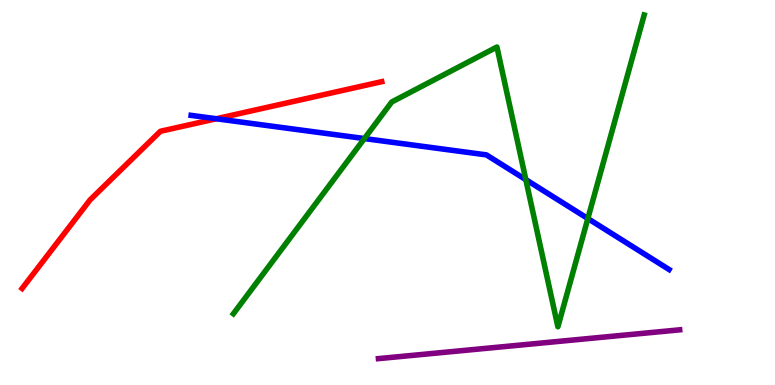[{'lines': ['blue', 'red'], 'intersections': [{'x': 2.79, 'y': 6.92}]}, {'lines': ['green', 'red'], 'intersections': []}, {'lines': ['purple', 'red'], 'intersections': []}, {'lines': ['blue', 'green'], 'intersections': [{'x': 4.7, 'y': 6.4}, {'x': 6.78, 'y': 5.33}, {'x': 7.59, 'y': 4.32}]}, {'lines': ['blue', 'purple'], 'intersections': []}, {'lines': ['green', 'purple'], 'intersections': []}]